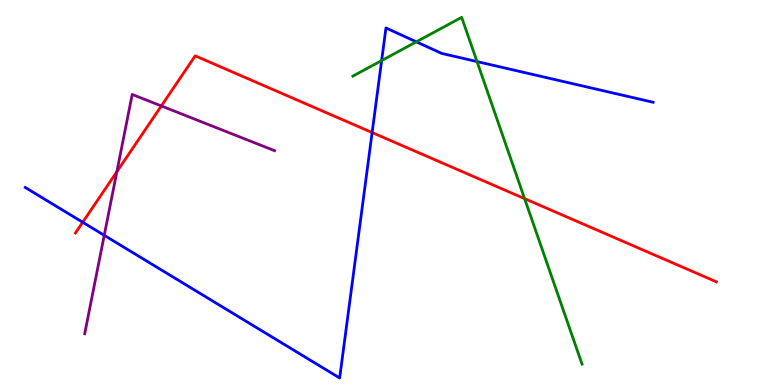[{'lines': ['blue', 'red'], 'intersections': [{'x': 1.07, 'y': 4.23}, {'x': 4.8, 'y': 6.56}]}, {'lines': ['green', 'red'], 'intersections': [{'x': 6.77, 'y': 4.84}]}, {'lines': ['purple', 'red'], 'intersections': [{'x': 1.51, 'y': 5.54}, {'x': 2.08, 'y': 7.25}]}, {'lines': ['blue', 'green'], 'intersections': [{'x': 4.92, 'y': 8.43}, {'x': 5.37, 'y': 8.91}, {'x': 6.16, 'y': 8.4}]}, {'lines': ['blue', 'purple'], 'intersections': [{'x': 1.34, 'y': 3.89}]}, {'lines': ['green', 'purple'], 'intersections': []}]